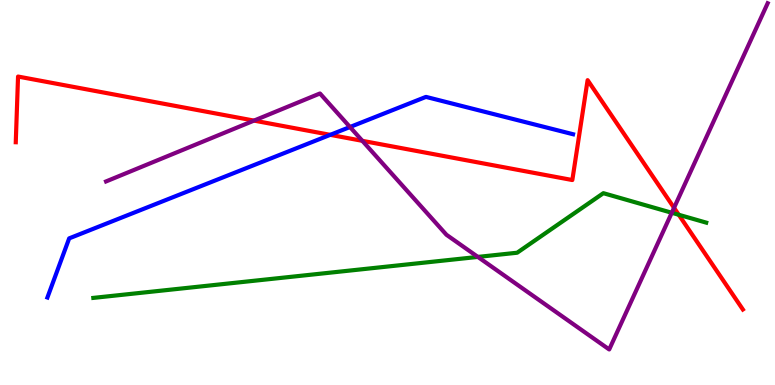[{'lines': ['blue', 'red'], 'intersections': [{'x': 4.26, 'y': 6.5}]}, {'lines': ['green', 'red'], 'intersections': [{'x': 8.76, 'y': 4.42}]}, {'lines': ['purple', 'red'], 'intersections': [{'x': 3.28, 'y': 6.87}, {'x': 4.68, 'y': 6.34}, {'x': 8.7, 'y': 4.6}]}, {'lines': ['blue', 'green'], 'intersections': []}, {'lines': ['blue', 'purple'], 'intersections': [{'x': 4.52, 'y': 6.7}]}, {'lines': ['green', 'purple'], 'intersections': [{'x': 6.17, 'y': 3.33}, {'x': 8.67, 'y': 4.47}]}]